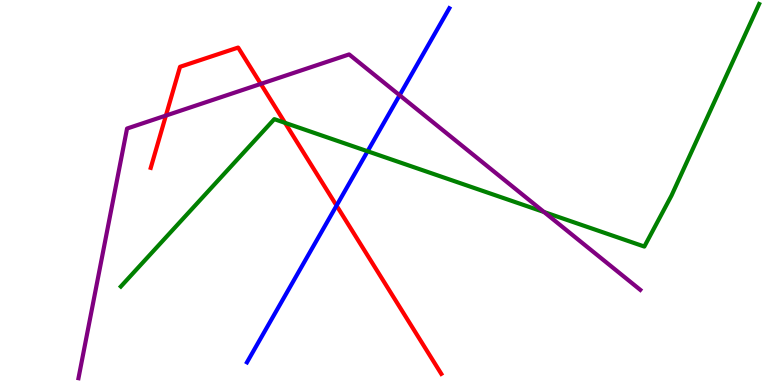[{'lines': ['blue', 'red'], 'intersections': [{'x': 4.34, 'y': 4.66}]}, {'lines': ['green', 'red'], 'intersections': [{'x': 3.68, 'y': 6.81}]}, {'lines': ['purple', 'red'], 'intersections': [{'x': 2.14, 'y': 7.0}, {'x': 3.36, 'y': 7.82}]}, {'lines': ['blue', 'green'], 'intersections': [{'x': 4.74, 'y': 6.07}]}, {'lines': ['blue', 'purple'], 'intersections': [{'x': 5.16, 'y': 7.53}]}, {'lines': ['green', 'purple'], 'intersections': [{'x': 7.02, 'y': 4.49}]}]